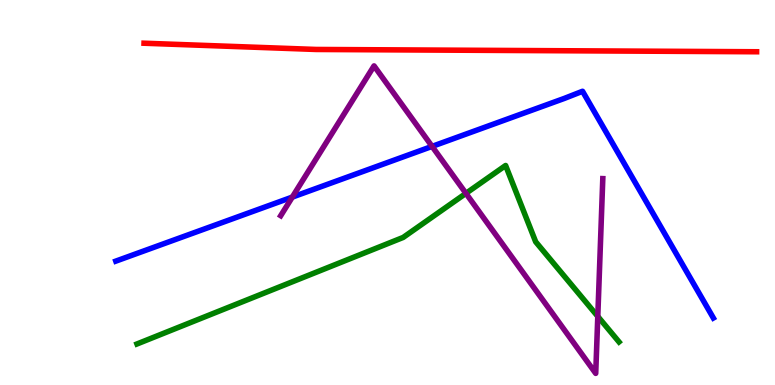[{'lines': ['blue', 'red'], 'intersections': []}, {'lines': ['green', 'red'], 'intersections': []}, {'lines': ['purple', 'red'], 'intersections': []}, {'lines': ['blue', 'green'], 'intersections': []}, {'lines': ['blue', 'purple'], 'intersections': [{'x': 3.77, 'y': 4.88}, {'x': 5.58, 'y': 6.2}]}, {'lines': ['green', 'purple'], 'intersections': [{'x': 6.01, 'y': 4.98}, {'x': 7.71, 'y': 1.78}]}]